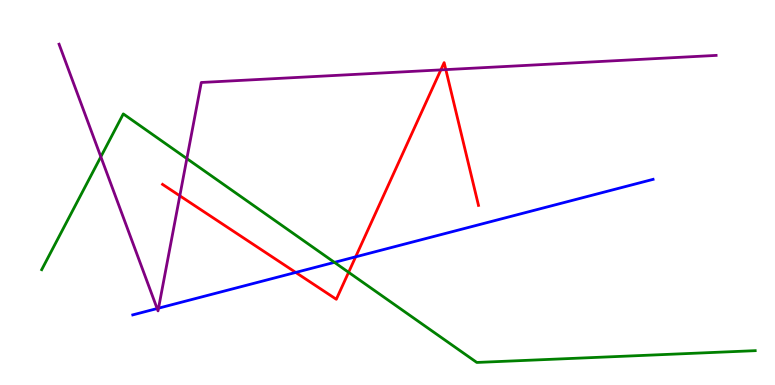[{'lines': ['blue', 'red'], 'intersections': [{'x': 3.82, 'y': 2.92}, {'x': 4.59, 'y': 3.33}]}, {'lines': ['green', 'red'], 'intersections': [{'x': 4.5, 'y': 2.93}]}, {'lines': ['purple', 'red'], 'intersections': [{'x': 2.32, 'y': 4.91}, {'x': 5.69, 'y': 8.18}, {'x': 5.75, 'y': 8.19}]}, {'lines': ['blue', 'green'], 'intersections': [{'x': 4.32, 'y': 3.19}]}, {'lines': ['blue', 'purple'], 'intersections': [{'x': 2.03, 'y': 1.99}, {'x': 2.05, 'y': 2.0}]}, {'lines': ['green', 'purple'], 'intersections': [{'x': 1.3, 'y': 5.93}, {'x': 2.41, 'y': 5.88}]}]